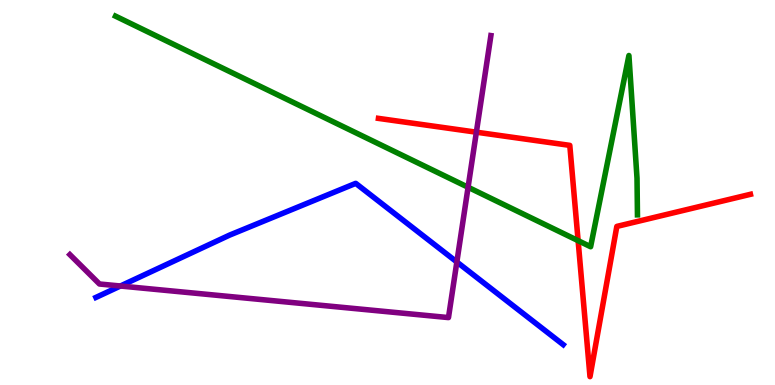[{'lines': ['blue', 'red'], 'intersections': []}, {'lines': ['green', 'red'], 'intersections': [{'x': 7.46, 'y': 3.75}]}, {'lines': ['purple', 'red'], 'intersections': [{'x': 6.15, 'y': 6.57}]}, {'lines': ['blue', 'green'], 'intersections': []}, {'lines': ['blue', 'purple'], 'intersections': [{'x': 1.55, 'y': 2.57}, {'x': 5.89, 'y': 3.2}]}, {'lines': ['green', 'purple'], 'intersections': [{'x': 6.04, 'y': 5.14}]}]